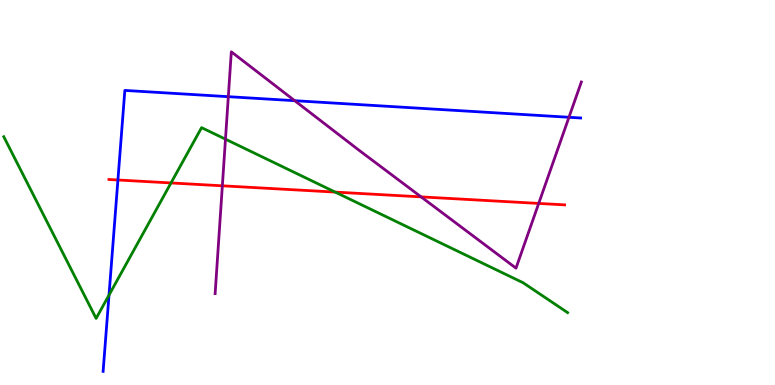[{'lines': ['blue', 'red'], 'intersections': [{'x': 1.52, 'y': 5.32}]}, {'lines': ['green', 'red'], 'intersections': [{'x': 2.21, 'y': 5.25}, {'x': 4.32, 'y': 5.01}]}, {'lines': ['purple', 'red'], 'intersections': [{'x': 2.87, 'y': 5.17}, {'x': 5.43, 'y': 4.89}, {'x': 6.95, 'y': 4.72}]}, {'lines': ['blue', 'green'], 'intersections': [{'x': 1.41, 'y': 2.34}]}, {'lines': ['blue', 'purple'], 'intersections': [{'x': 2.95, 'y': 7.49}, {'x': 3.8, 'y': 7.38}, {'x': 7.34, 'y': 6.95}]}, {'lines': ['green', 'purple'], 'intersections': [{'x': 2.91, 'y': 6.39}]}]